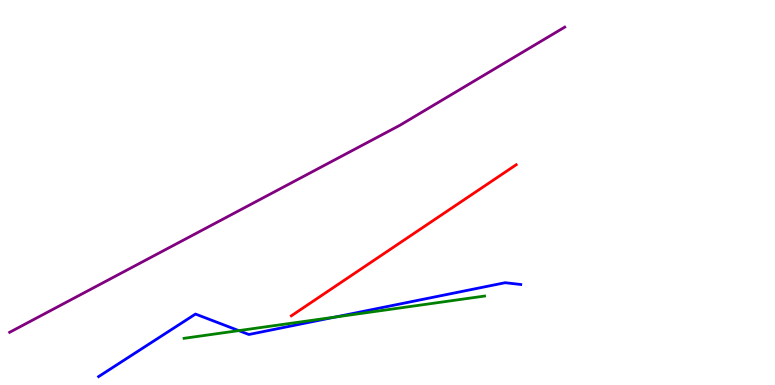[{'lines': ['blue', 'red'], 'intersections': []}, {'lines': ['green', 'red'], 'intersections': []}, {'lines': ['purple', 'red'], 'intersections': []}, {'lines': ['blue', 'green'], 'intersections': [{'x': 3.08, 'y': 1.41}, {'x': 4.32, 'y': 1.76}]}, {'lines': ['blue', 'purple'], 'intersections': []}, {'lines': ['green', 'purple'], 'intersections': []}]